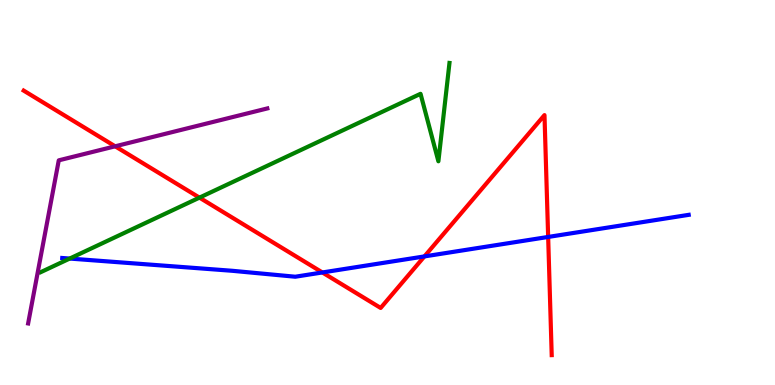[{'lines': ['blue', 'red'], 'intersections': [{'x': 4.16, 'y': 2.92}, {'x': 5.48, 'y': 3.34}, {'x': 7.07, 'y': 3.85}]}, {'lines': ['green', 'red'], 'intersections': [{'x': 2.57, 'y': 4.87}]}, {'lines': ['purple', 'red'], 'intersections': [{'x': 1.49, 'y': 6.2}]}, {'lines': ['blue', 'green'], 'intersections': [{'x': 0.899, 'y': 3.28}]}, {'lines': ['blue', 'purple'], 'intersections': []}, {'lines': ['green', 'purple'], 'intersections': []}]